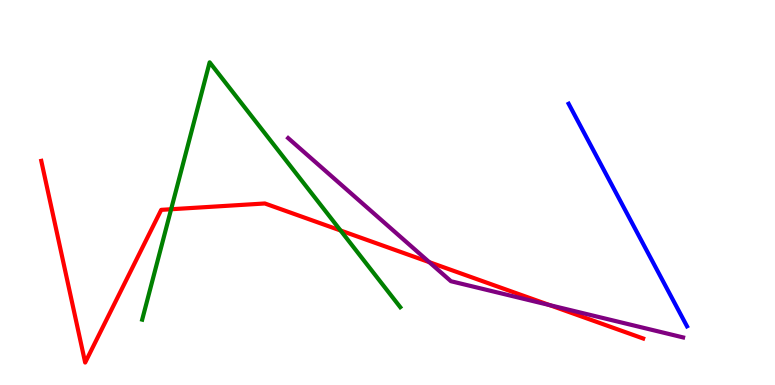[{'lines': ['blue', 'red'], 'intersections': []}, {'lines': ['green', 'red'], 'intersections': [{'x': 2.21, 'y': 4.57}, {'x': 4.39, 'y': 4.01}]}, {'lines': ['purple', 'red'], 'intersections': [{'x': 5.54, 'y': 3.19}, {'x': 7.09, 'y': 2.08}]}, {'lines': ['blue', 'green'], 'intersections': []}, {'lines': ['blue', 'purple'], 'intersections': []}, {'lines': ['green', 'purple'], 'intersections': []}]